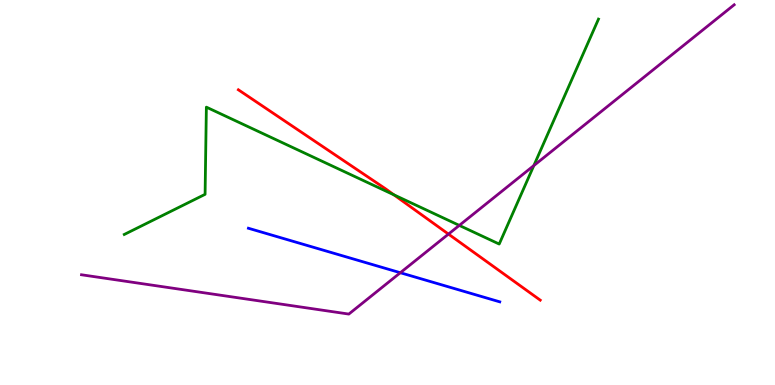[{'lines': ['blue', 'red'], 'intersections': []}, {'lines': ['green', 'red'], 'intersections': [{'x': 5.08, 'y': 4.94}]}, {'lines': ['purple', 'red'], 'intersections': [{'x': 5.79, 'y': 3.92}]}, {'lines': ['blue', 'green'], 'intersections': []}, {'lines': ['blue', 'purple'], 'intersections': [{'x': 5.17, 'y': 2.92}]}, {'lines': ['green', 'purple'], 'intersections': [{'x': 5.93, 'y': 4.15}, {'x': 6.89, 'y': 5.7}]}]